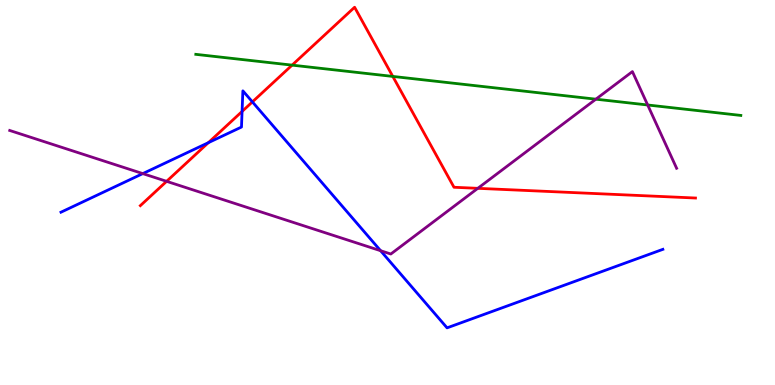[{'lines': ['blue', 'red'], 'intersections': [{'x': 2.69, 'y': 6.29}, {'x': 3.12, 'y': 7.11}, {'x': 3.26, 'y': 7.35}]}, {'lines': ['green', 'red'], 'intersections': [{'x': 3.77, 'y': 8.31}, {'x': 5.07, 'y': 8.02}]}, {'lines': ['purple', 'red'], 'intersections': [{'x': 2.15, 'y': 5.29}, {'x': 6.17, 'y': 5.11}]}, {'lines': ['blue', 'green'], 'intersections': []}, {'lines': ['blue', 'purple'], 'intersections': [{'x': 1.84, 'y': 5.49}, {'x': 4.91, 'y': 3.49}]}, {'lines': ['green', 'purple'], 'intersections': [{'x': 7.69, 'y': 7.42}, {'x': 8.36, 'y': 7.27}]}]